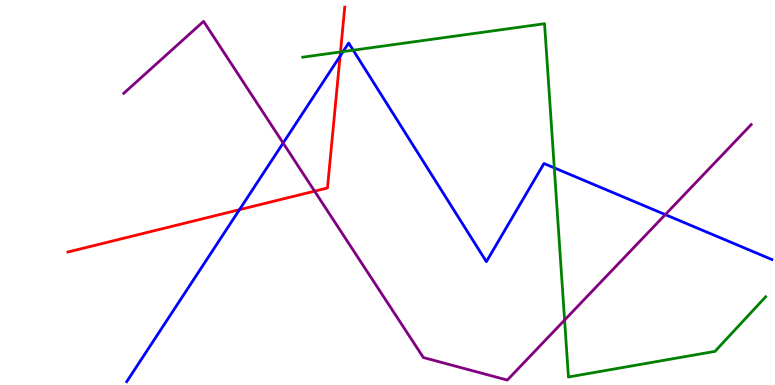[{'lines': ['blue', 'red'], 'intersections': [{'x': 3.09, 'y': 4.55}, {'x': 4.39, 'y': 8.54}]}, {'lines': ['green', 'red'], 'intersections': [{'x': 4.39, 'y': 8.65}]}, {'lines': ['purple', 'red'], 'intersections': [{'x': 4.06, 'y': 5.04}]}, {'lines': ['blue', 'green'], 'intersections': [{'x': 4.43, 'y': 8.66}, {'x': 4.56, 'y': 8.7}, {'x': 7.15, 'y': 5.64}]}, {'lines': ['blue', 'purple'], 'intersections': [{'x': 3.65, 'y': 6.28}, {'x': 8.58, 'y': 4.43}]}, {'lines': ['green', 'purple'], 'intersections': [{'x': 7.28, 'y': 1.69}]}]